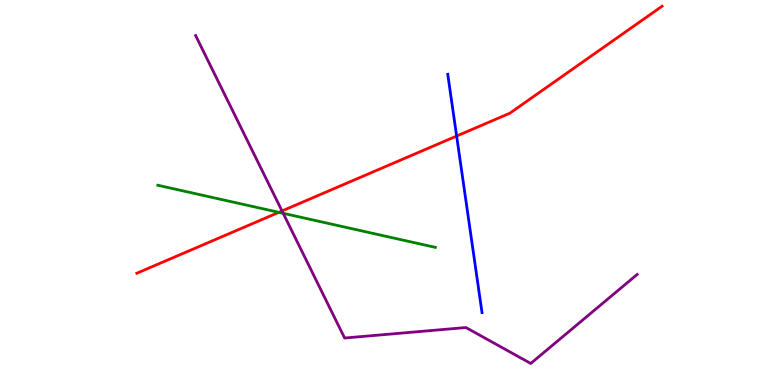[{'lines': ['blue', 'red'], 'intersections': [{'x': 5.89, 'y': 6.47}]}, {'lines': ['green', 'red'], 'intersections': [{'x': 3.6, 'y': 4.48}]}, {'lines': ['purple', 'red'], 'intersections': [{'x': 3.64, 'y': 4.52}]}, {'lines': ['blue', 'green'], 'intersections': []}, {'lines': ['blue', 'purple'], 'intersections': []}, {'lines': ['green', 'purple'], 'intersections': [{'x': 3.65, 'y': 4.46}]}]